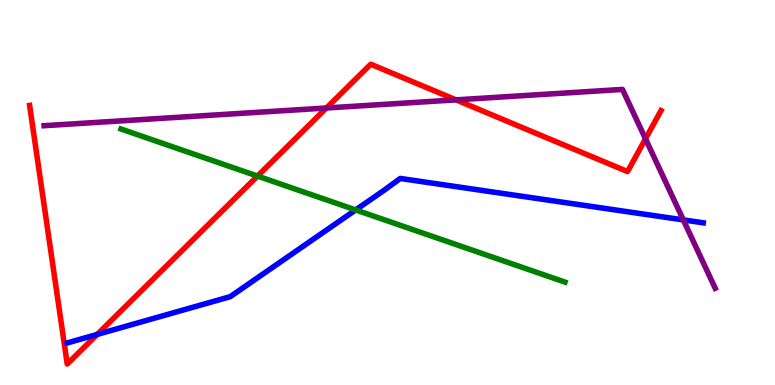[{'lines': ['blue', 'red'], 'intersections': [{'x': 1.25, 'y': 1.31}]}, {'lines': ['green', 'red'], 'intersections': [{'x': 3.32, 'y': 5.43}]}, {'lines': ['purple', 'red'], 'intersections': [{'x': 4.21, 'y': 7.2}, {'x': 5.88, 'y': 7.41}, {'x': 8.33, 'y': 6.39}]}, {'lines': ['blue', 'green'], 'intersections': [{'x': 4.59, 'y': 4.55}]}, {'lines': ['blue', 'purple'], 'intersections': [{'x': 8.82, 'y': 4.29}]}, {'lines': ['green', 'purple'], 'intersections': []}]